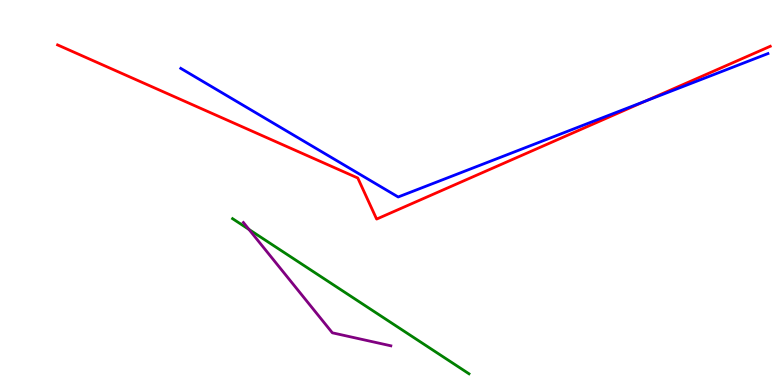[{'lines': ['blue', 'red'], 'intersections': [{'x': 8.33, 'y': 7.37}]}, {'lines': ['green', 'red'], 'intersections': []}, {'lines': ['purple', 'red'], 'intersections': []}, {'lines': ['blue', 'green'], 'intersections': []}, {'lines': ['blue', 'purple'], 'intersections': []}, {'lines': ['green', 'purple'], 'intersections': [{'x': 3.21, 'y': 4.04}]}]